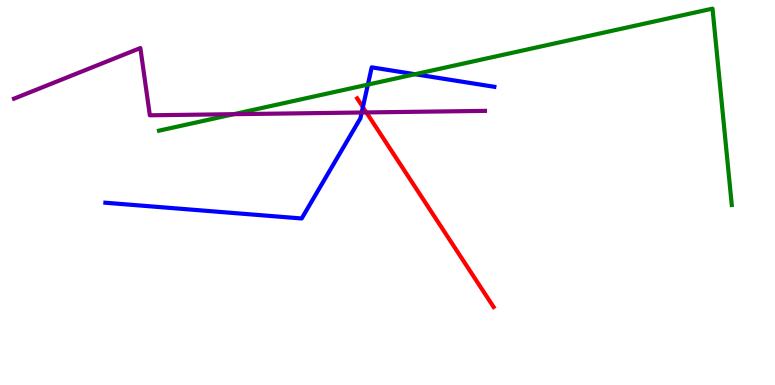[{'lines': ['blue', 'red'], 'intersections': [{'x': 4.68, 'y': 7.22}]}, {'lines': ['green', 'red'], 'intersections': []}, {'lines': ['purple', 'red'], 'intersections': [{'x': 4.73, 'y': 7.08}]}, {'lines': ['blue', 'green'], 'intersections': [{'x': 4.75, 'y': 7.8}, {'x': 5.36, 'y': 8.07}]}, {'lines': ['blue', 'purple'], 'intersections': [{'x': 4.67, 'y': 7.08}]}, {'lines': ['green', 'purple'], 'intersections': [{'x': 3.02, 'y': 7.03}]}]